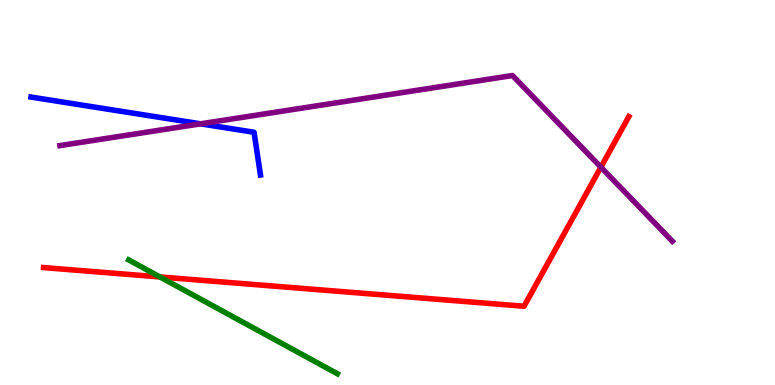[{'lines': ['blue', 'red'], 'intersections': []}, {'lines': ['green', 'red'], 'intersections': [{'x': 2.06, 'y': 2.81}]}, {'lines': ['purple', 'red'], 'intersections': [{'x': 7.75, 'y': 5.66}]}, {'lines': ['blue', 'green'], 'intersections': []}, {'lines': ['blue', 'purple'], 'intersections': [{'x': 2.59, 'y': 6.78}]}, {'lines': ['green', 'purple'], 'intersections': []}]